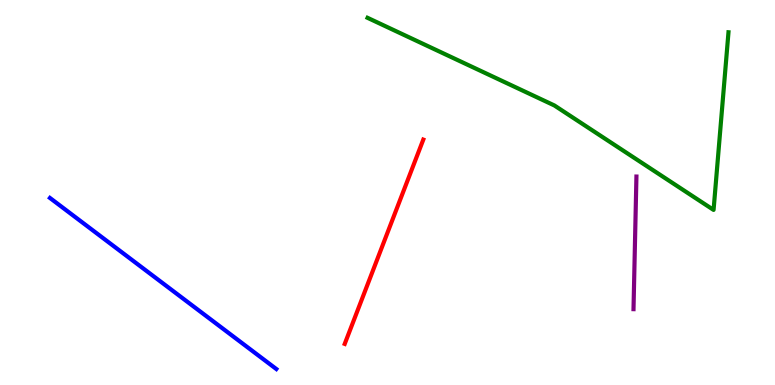[{'lines': ['blue', 'red'], 'intersections': []}, {'lines': ['green', 'red'], 'intersections': []}, {'lines': ['purple', 'red'], 'intersections': []}, {'lines': ['blue', 'green'], 'intersections': []}, {'lines': ['blue', 'purple'], 'intersections': []}, {'lines': ['green', 'purple'], 'intersections': []}]